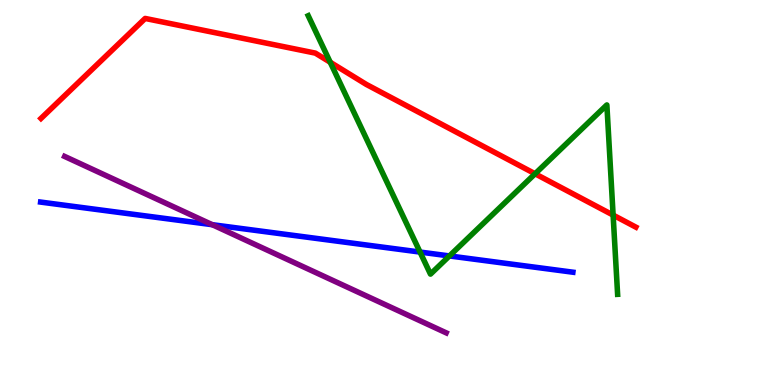[{'lines': ['blue', 'red'], 'intersections': []}, {'lines': ['green', 'red'], 'intersections': [{'x': 4.26, 'y': 8.38}, {'x': 6.9, 'y': 5.49}, {'x': 7.91, 'y': 4.41}]}, {'lines': ['purple', 'red'], 'intersections': []}, {'lines': ['blue', 'green'], 'intersections': [{'x': 5.42, 'y': 3.45}, {'x': 5.8, 'y': 3.35}]}, {'lines': ['blue', 'purple'], 'intersections': [{'x': 2.74, 'y': 4.16}]}, {'lines': ['green', 'purple'], 'intersections': []}]